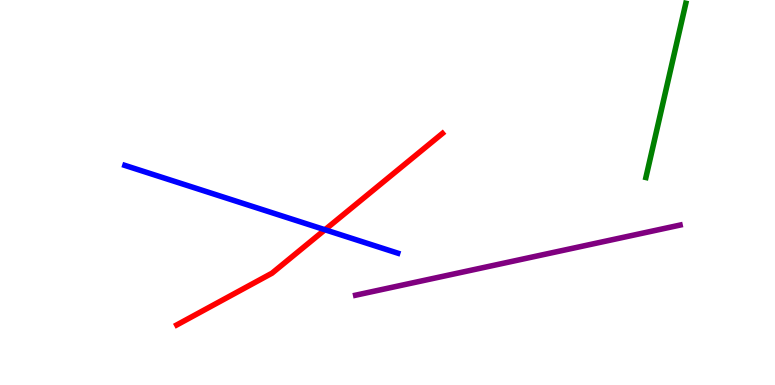[{'lines': ['blue', 'red'], 'intersections': [{'x': 4.19, 'y': 4.03}]}, {'lines': ['green', 'red'], 'intersections': []}, {'lines': ['purple', 'red'], 'intersections': []}, {'lines': ['blue', 'green'], 'intersections': []}, {'lines': ['blue', 'purple'], 'intersections': []}, {'lines': ['green', 'purple'], 'intersections': []}]